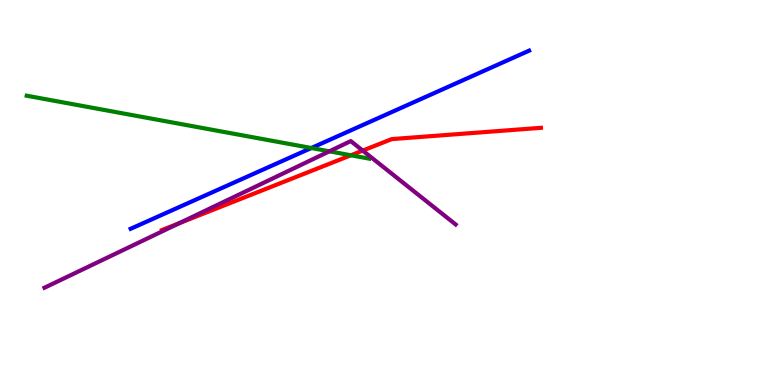[{'lines': ['blue', 'red'], 'intersections': []}, {'lines': ['green', 'red'], 'intersections': [{'x': 4.53, 'y': 5.97}]}, {'lines': ['purple', 'red'], 'intersections': [{'x': 2.31, 'y': 4.2}, {'x': 4.68, 'y': 6.09}]}, {'lines': ['blue', 'green'], 'intersections': [{'x': 4.02, 'y': 6.16}]}, {'lines': ['blue', 'purple'], 'intersections': []}, {'lines': ['green', 'purple'], 'intersections': [{'x': 4.25, 'y': 6.07}]}]